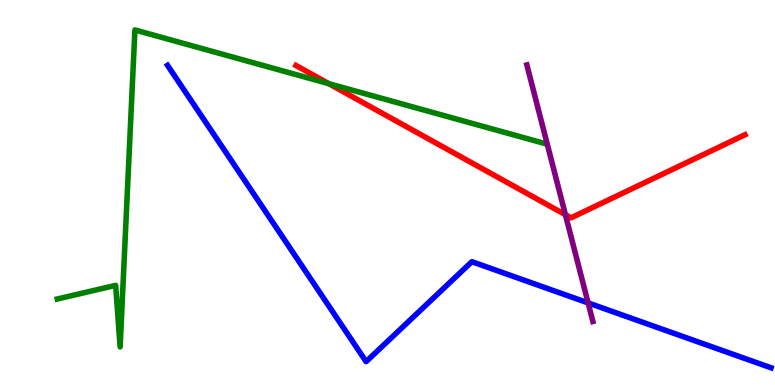[{'lines': ['blue', 'red'], 'intersections': []}, {'lines': ['green', 'red'], 'intersections': [{'x': 4.24, 'y': 7.83}]}, {'lines': ['purple', 'red'], 'intersections': [{'x': 7.3, 'y': 4.42}]}, {'lines': ['blue', 'green'], 'intersections': []}, {'lines': ['blue', 'purple'], 'intersections': [{'x': 7.59, 'y': 2.13}]}, {'lines': ['green', 'purple'], 'intersections': []}]